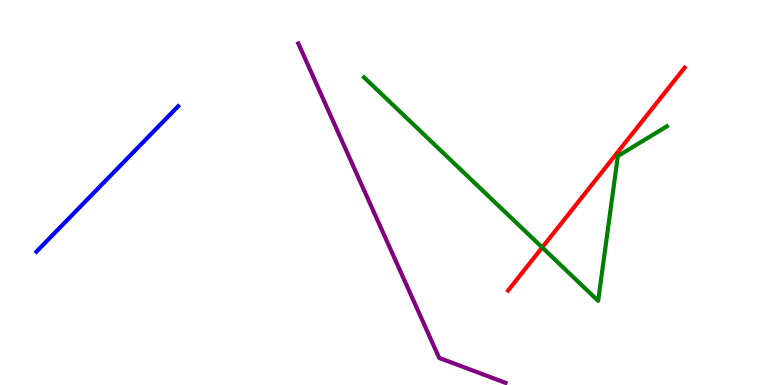[{'lines': ['blue', 'red'], 'intersections': []}, {'lines': ['green', 'red'], 'intersections': [{'x': 7.0, 'y': 3.57}]}, {'lines': ['purple', 'red'], 'intersections': []}, {'lines': ['blue', 'green'], 'intersections': []}, {'lines': ['blue', 'purple'], 'intersections': []}, {'lines': ['green', 'purple'], 'intersections': []}]